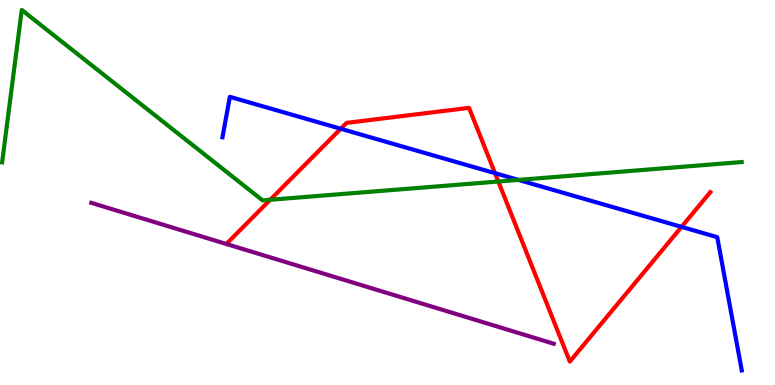[{'lines': ['blue', 'red'], 'intersections': [{'x': 4.4, 'y': 6.66}, {'x': 6.39, 'y': 5.5}, {'x': 8.79, 'y': 4.11}]}, {'lines': ['green', 'red'], 'intersections': [{'x': 3.49, 'y': 4.81}, {'x': 6.43, 'y': 5.29}]}, {'lines': ['purple', 'red'], 'intersections': []}, {'lines': ['blue', 'green'], 'intersections': [{'x': 6.69, 'y': 5.33}]}, {'lines': ['blue', 'purple'], 'intersections': []}, {'lines': ['green', 'purple'], 'intersections': []}]